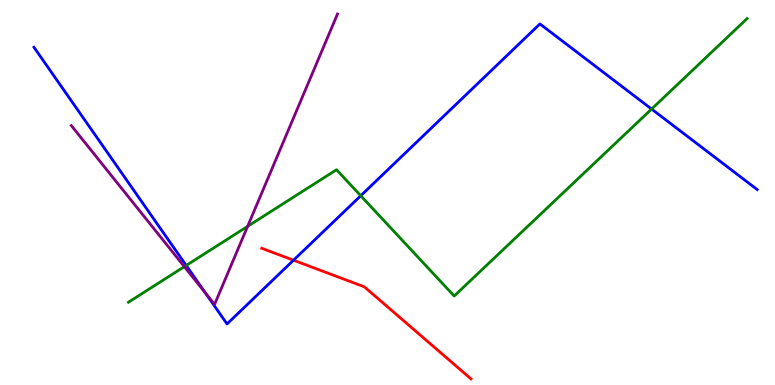[{'lines': ['blue', 'red'], 'intersections': [{'x': 3.79, 'y': 3.24}]}, {'lines': ['green', 'red'], 'intersections': []}, {'lines': ['purple', 'red'], 'intersections': []}, {'lines': ['blue', 'green'], 'intersections': [{'x': 2.4, 'y': 3.11}, {'x': 4.65, 'y': 4.92}, {'x': 8.41, 'y': 7.17}]}, {'lines': ['blue', 'purple'], 'intersections': [{'x': 2.65, 'y': 2.4}]}, {'lines': ['green', 'purple'], 'intersections': [{'x': 2.38, 'y': 3.07}, {'x': 3.2, 'y': 4.12}]}]